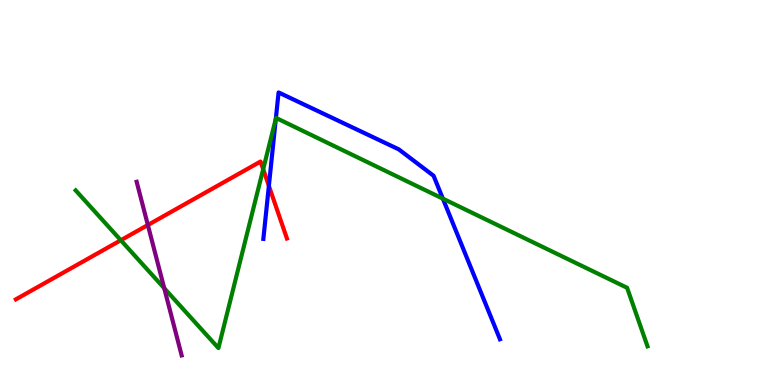[{'lines': ['blue', 'red'], 'intersections': [{'x': 3.47, 'y': 5.17}]}, {'lines': ['green', 'red'], 'intersections': [{'x': 1.56, 'y': 3.76}, {'x': 3.4, 'y': 5.6}]}, {'lines': ['purple', 'red'], 'intersections': [{'x': 1.91, 'y': 4.16}]}, {'lines': ['blue', 'green'], 'intersections': [{'x': 3.56, 'y': 6.92}, {'x': 5.71, 'y': 4.84}]}, {'lines': ['blue', 'purple'], 'intersections': []}, {'lines': ['green', 'purple'], 'intersections': [{'x': 2.12, 'y': 2.51}]}]